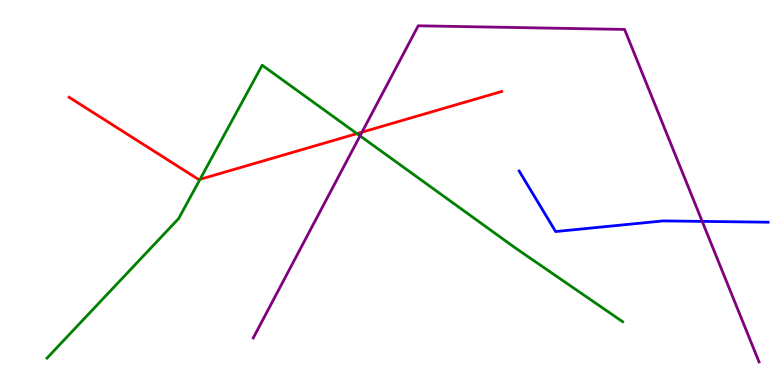[{'lines': ['blue', 'red'], 'intersections': []}, {'lines': ['green', 'red'], 'intersections': [{'x': 2.58, 'y': 5.34}, {'x': 4.61, 'y': 6.53}]}, {'lines': ['purple', 'red'], 'intersections': [{'x': 4.67, 'y': 6.57}]}, {'lines': ['blue', 'green'], 'intersections': []}, {'lines': ['blue', 'purple'], 'intersections': [{'x': 9.06, 'y': 4.25}]}, {'lines': ['green', 'purple'], 'intersections': [{'x': 4.65, 'y': 6.47}]}]